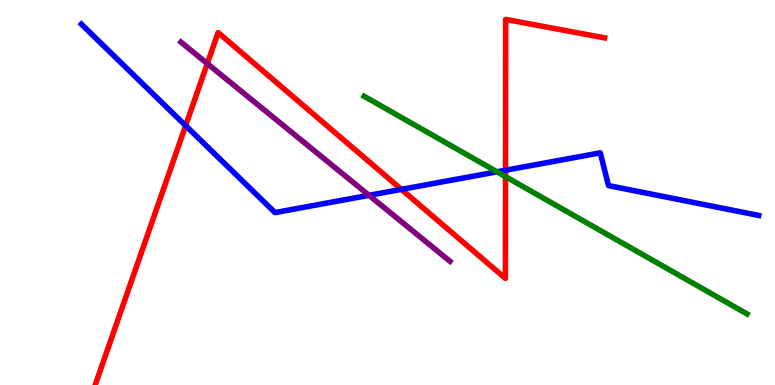[{'lines': ['blue', 'red'], 'intersections': [{'x': 2.4, 'y': 6.74}, {'x': 5.18, 'y': 5.08}, {'x': 6.52, 'y': 5.58}]}, {'lines': ['green', 'red'], 'intersections': [{'x': 6.52, 'y': 5.41}]}, {'lines': ['purple', 'red'], 'intersections': [{'x': 2.67, 'y': 8.35}]}, {'lines': ['blue', 'green'], 'intersections': [{'x': 6.41, 'y': 5.54}]}, {'lines': ['blue', 'purple'], 'intersections': [{'x': 4.76, 'y': 4.93}]}, {'lines': ['green', 'purple'], 'intersections': []}]